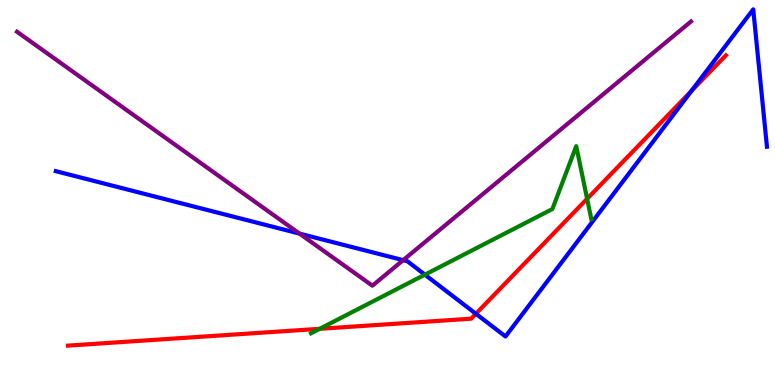[{'lines': ['blue', 'red'], 'intersections': [{'x': 6.14, 'y': 1.85}, {'x': 8.92, 'y': 7.64}]}, {'lines': ['green', 'red'], 'intersections': [{'x': 4.13, 'y': 1.46}, {'x': 7.58, 'y': 4.84}]}, {'lines': ['purple', 'red'], 'intersections': []}, {'lines': ['blue', 'green'], 'intersections': [{'x': 5.48, 'y': 2.87}]}, {'lines': ['blue', 'purple'], 'intersections': [{'x': 3.86, 'y': 3.93}, {'x': 5.2, 'y': 3.24}]}, {'lines': ['green', 'purple'], 'intersections': []}]